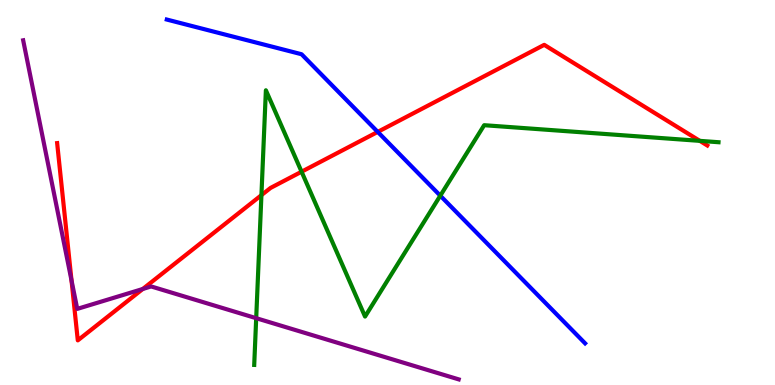[{'lines': ['blue', 'red'], 'intersections': [{'x': 4.87, 'y': 6.57}]}, {'lines': ['green', 'red'], 'intersections': [{'x': 3.37, 'y': 4.93}, {'x': 3.89, 'y': 5.54}, {'x': 9.03, 'y': 6.34}]}, {'lines': ['purple', 'red'], 'intersections': [{'x': 0.923, 'y': 2.72}, {'x': 1.84, 'y': 2.49}]}, {'lines': ['blue', 'green'], 'intersections': [{'x': 5.68, 'y': 4.92}]}, {'lines': ['blue', 'purple'], 'intersections': []}, {'lines': ['green', 'purple'], 'intersections': [{'x': 3.31, 'y': 1.74}]}]